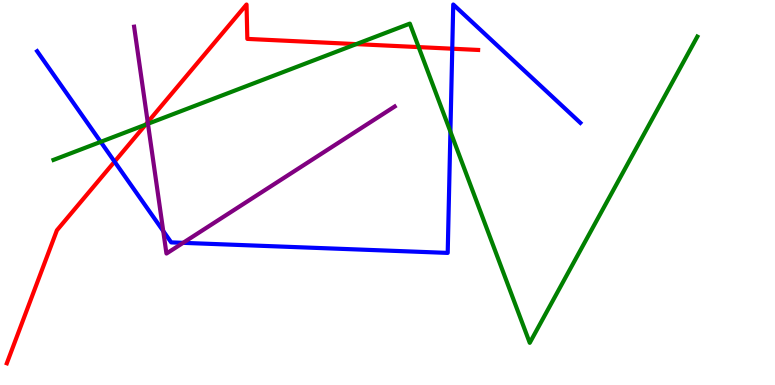[{'lines': ['blue', 'red'], 'intersections': [{'x': 1.48, 'y': 5.8}, {'x': 5.84, 'y': 8.73}]}, {'lines': ['green', 'red'], 'intersections': [{'x': 1.88, 'y': 6.76}, {'x': 4.6, 'y': 8.85}, {'x': 5.4, 'y': 8.78}]}, {'lines': ['purple', 'red'], 'intersections': [{'x': 1.91, 'y': 6.83}]}, {'lines': ['blue', 'green'], 'intersections': [{'x': 1.3, 'y': 6.32}, {'x': 5.81, 'y': 6.58}]}, {'lines': ['blue', 'purple'], 'intersections': [{'x': 2.11, 'y': 4.0}, {'x': 2.36, 'y': 3.69}]}, {'lines': ['green', 'purple'], 'intersections': [{'x': 1.91, 'y': 6.78}]}]